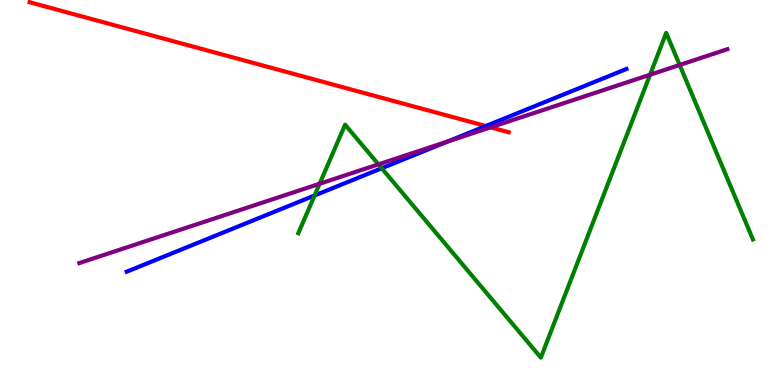[{'lines': ['blue', 'red'], 'intersections': [{'x': 6.27, 'y': 6.73}]}, {'lines': ['green', 'red'], 'intersections': []}, {'lines': ['purple', 'red'], 'intersections': [{'x': 6.33, 'y': 6.69}]}, {'lines': ['blue', 'green'], 'intersections': [{'x': 4.06, 'y': 4.92}, {'x': 4.93, 'y': 5.63}]}, {'lines': ['blue', 'purple'], 'intersections': [{'x': 5.77, 'y': 6.32}]}, {'lines': ['green', 'purple'], 'intersections': [{'x': 4.12, 'y': 5.23}, {'x': 4.88, 'y': 5.73}, {'x': 8.39, 'y': 8.06}, {'x': 8.77, 'y': 8.31}]}]